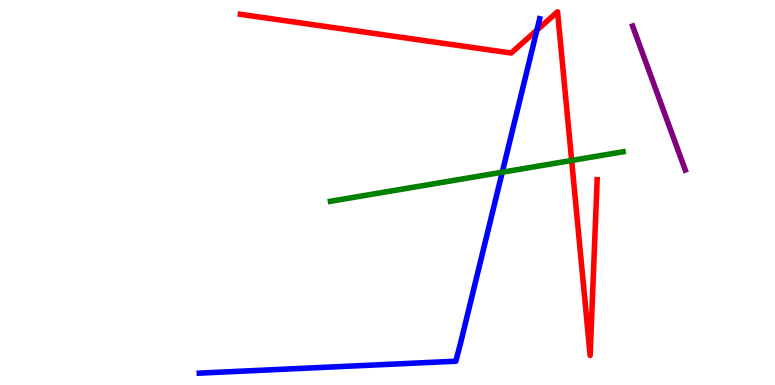[{'lines': ['blue', 'red'], 'intersections': [{'x': 6.93, 'y': 9.22}]}, {'lines': ['green', 'red'], 'intersections': [{'x': 7.38, 'y': 5.83}]}, {'lines': ['purple', 'red'], 'intersections': []}, {'lines': ['blue', 'green'], 'intersections': [{'x': 6.48, 'y': 5.53}]}, {'lines': ['blue', 'purple'], 'intersections': []}, {'lines': ['green', 'purple'], 'intersections': []}]